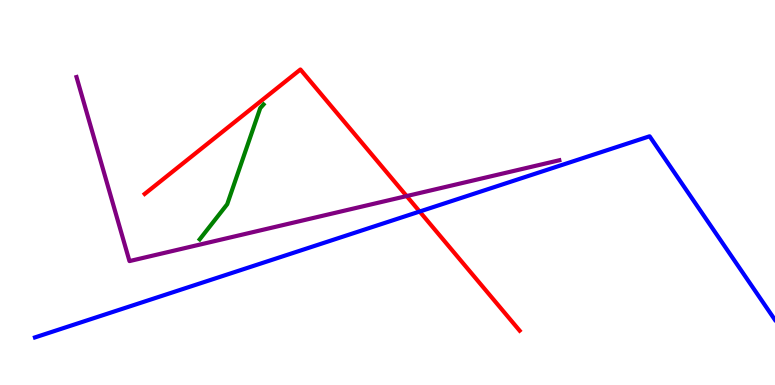[{'lines': ['blue', 'red'], 'intersections': [{'x': 5.41, 'y': 4.51}]}, {'lines': ['green', 'red'], 'intersections': []}, {'lines': ['purple', 'red'], 'intersections': [{'x': 5.25, 'y': 4.91}]}, {'lines': ['blue', 'green'], 'intersections': []}, {'lines': ['blue', 'purple'], 'intersections': []}, {'lines': ['green', 'purple'], 'intersections': []}]